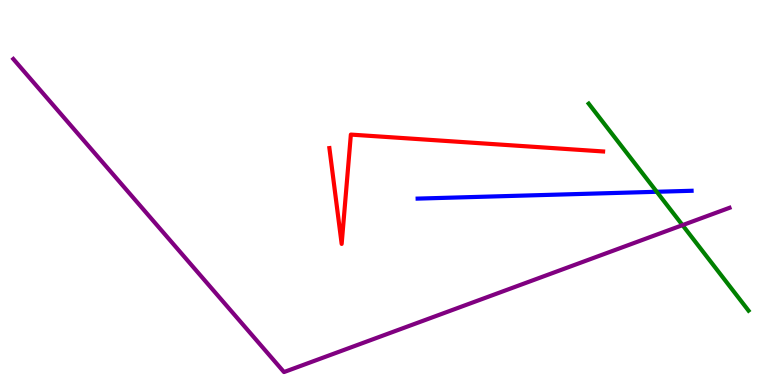[{'lines': ['blue', 'red'], 'intersections': []}, {'lines': ['green', 'red'], 'intersections': []}, {'lines': ['purple', 'red'], 'intersections': []}, {'lines': ['blue', 'green'], 'intersections': [{'x': 8.47, 'y': 5.02}]}, {'lines': ['blue', 'purple'], 'intersections': []}, {'lines': ['green', 'purple'], 'intersections': [{'x': 8.81, 'y': 4.15}]}]